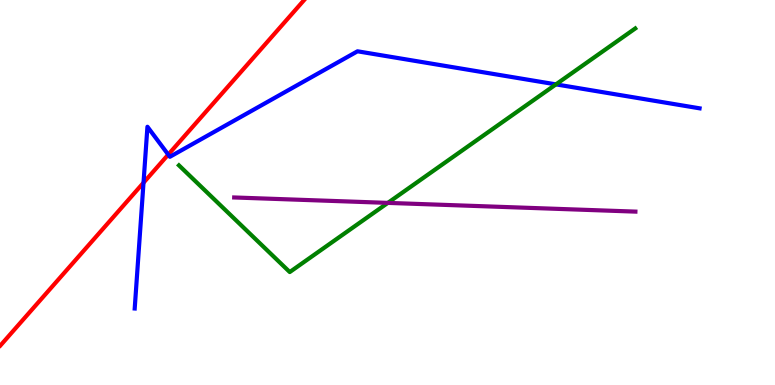[{'lines': ['blue', 'red'], 'intersections': [{'x': 1.85, 'y': 5.25}, {'x': 2.17, 'y': 5.98}]}, {'lines': ['green', 'red'], 'intersections': []}, {'lines': ['purple', 'red'], 'intersections': []}, {'lines': ['blue', 'green'], 'intersections': [{'x': 7.17, 'y': 7.81}]}, {'lines': ['blue', 'purple'], 'intersections': []}, {'lines': ['green', 'purple'], 'intersections': [{'x': 5.0, 'y': 4.73}]}]